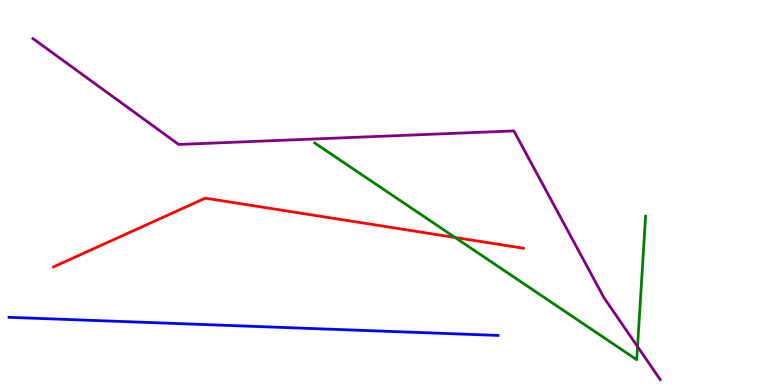[{'lines': ['blue', 'red'], 'intersections': []}, {'lines': ['green', 'red'], 'intersections': [{'x': 5.87, 'y': 3.83}]}, {'lines': ['purple', 'red'], 'intersections': []}, {'lines': ['blue', 'green'], 'intersections': []}, {'lines': ['blue', 'purple'], 'intersections': []}, {'lines': ['green', 'purple'], 'intersections': [{'x': 8.23, 'y': 0.997}]}]